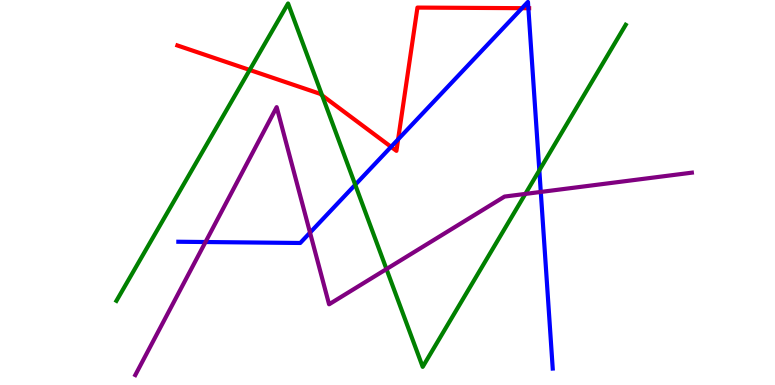[{'lines': ['blue', 'red'], 'intersections': [{'x': 5.05, 'y': 6.19}, {'x': 5.14, 'y': 6.38}, {'x': 6.74, 'y': 9.79}, {'x': 6.82, 'y': 9.79}]}, {'lines': ['green', 'red'], 'intersections': [{'x': 3.22, 'y': 8.18}, {'x': 4.16, 'y': 7.52}]}, {'lines': ['purple', 'red'], 'intersections': []}, {'lines': ['blue', 'green'], 'intersections': [{'x': 4.58, 'y': 5.2}, {'x': 6.96, 'y': 5.58}]}, {'lines': ['blue', 'purple'], 'intersections': [{'x': 2.65, 'y': 3.71}, {'x': 4.0, 'y': 3.96}, {'x': 6.98, 'y': 5.01}]}, {'lines': ['green', 'purple'], 'intersections': [{'x': 4.99, 'y': 3.01}, {'x': 6.78, 'y': 4.96}]}]